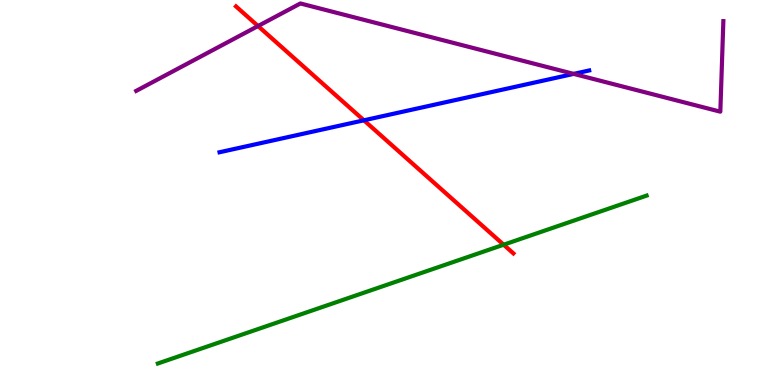[{'lines': ['blue', 'red'], 'intersections': [{'x': 4.7, 'y': 6.88}]}, {'lines': ['green', 'red'], 'intersections': [{'x': 6.5, 'y': 3.64}]}, {'lines': ['purple', 'red'], 'intersections': [{'x': 3.33, 'y': 9.32}]}, {'lines': ['blue', 'green'], 'intersections': []}, {'lines': ['blue', 'purple'], 'intersections': [{'x': 7.4, 'y': 8.08}]}, {'lines': ['green', 'purple'], 'intersections': []}]